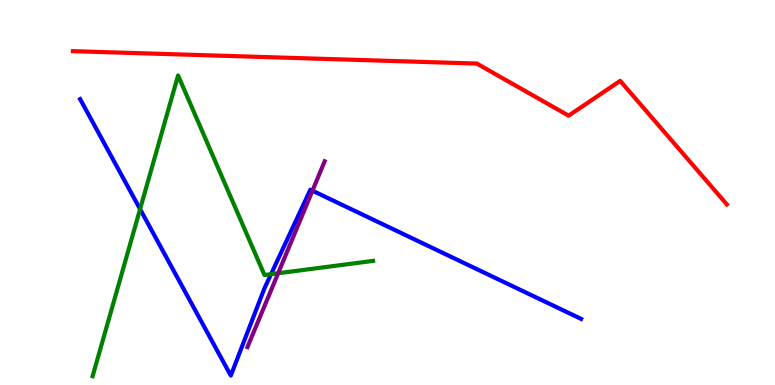[{'lines': ['blue', 'red'], 'intersections': []}, {'lines': ['green', 'red'], 'intersections': []}, {'lines': ['purple', 'red'], 'intersections': []}, {'lines': ['blue', 'green'], 'intersections': [{'x': 1.81, 'y': 4.57}, {'x': 3.5, 'y': 2.88}]}, {'lines': ['blue', 'purple'], 'intersections': [{'x': 4.03, 'y': 5.05}]}, {'lines': ['green', 'purple'], 'intersections': [{'x': 3.59, 'y': 2.9}]}]